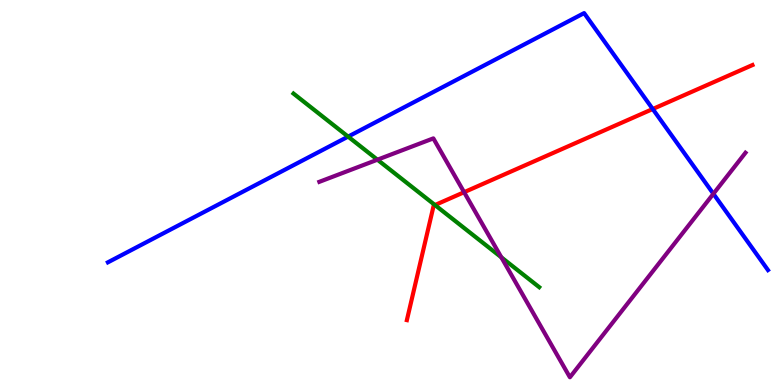[{'lines': ['blue', 'red'], 'intersections': [{'x': 8.42, 'y': 7.17}]}, {'lines': ['green', 'red'], 'intersections': [{'x': 5.61, 'y': 4.67}]}, {'lines': ['purple', 'red'], 'intersections': [{'x': 5.99, 'y': 5.01}]}, {'lines': ['blue', 'green'], 'intersections': [{'x': 4.49, 'y': 6.45}]}, {'lines': ['blue', 'purple'], 'intersections': [{'x': 9.21, 'y': 4.97}]}, {'lines': ['green', 'purple'], 'intersections': [{'x': 4.87, 'y': 5.85}, {'x': 6.47, 'y': 3.32}]}]